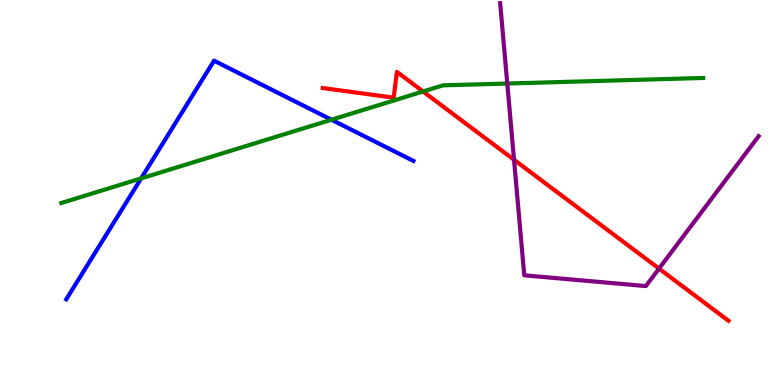[{'lines': ['blue', 'red'], 'intersections': []}, {'lines': ['green', 'red'], 'intersections': [{'x': 5.46, 'y': 7.62}]}, {'lines': ['purple', 'red'], 'intersections': [{'x': 6.63, 'y': 5.85}, {'x': 8.5, 'y': 3.02}]}, {'lines': ['blue', 'green'], 'intersections': [{'x': 1.82, 'y': 5.37}, {'x': 4.28, 'y': 6.89}]}, {'lines': ['blue', 'purple'], 'intersections': []}, {'lines': ['green', 'purple'], 'intersections': [{'x': 6.55, 'y': 7.83}]}]